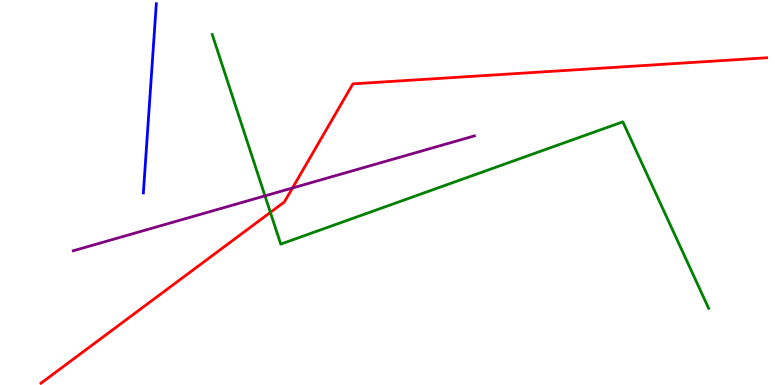[{'lines': ['blue', 'red'], 'intersections': []}, {'lines': ['green', 'red'], 'intersections': [{'x': 3.49, 'y': 4.48}]}, {'lines': ['purple', 'red'], 'intersections': [{'x': 3.77, 'y': 5.12}]}, {'lines': ['blue', 'green'], 'intersections': []}, {'lines': ['blue', 'purple'], 'intersections': []}, {'lines': ['green', 'purple'], 'intersections': [{'x': 3.42, 'y': 4.91}]}]